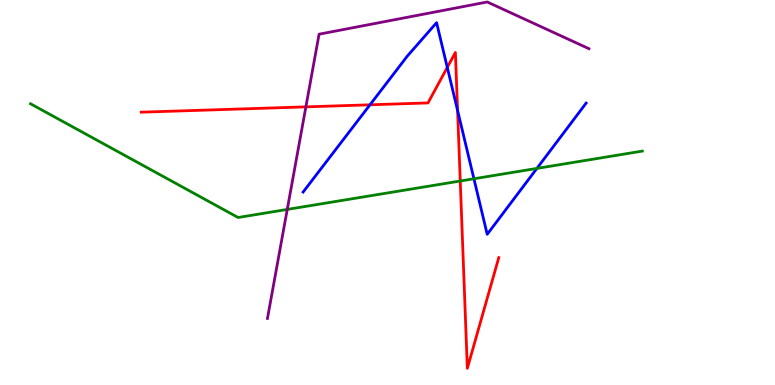[{'lines': ['blue', 'red'], 'intersections': [{'x': 4.77, 'y': 7.28}, {'x': 5.77, 'y': 8.25}, {'x': 5.9, 'y': 7.13}]}, {'lines': ['green', 'red'], 'intersections': [{'x': 5.94, 'y': 5.3}]}, {'lines': ['purple', 'red'], 'intersections': [{'x': 3.95, 'y': 7.22}]}, {'lines': ['blue', 'green'], 'intersections': [{'x': 6.12, 'y': 5.36}, {'x': 6.93, 'y': 5.63}]}, {'lines': ['blue', 'purple'], 'intersections': []}, {'lines': ['green', 'purple'], 'intersections': [{'x': 3.71, 'y': 4.56}]}]